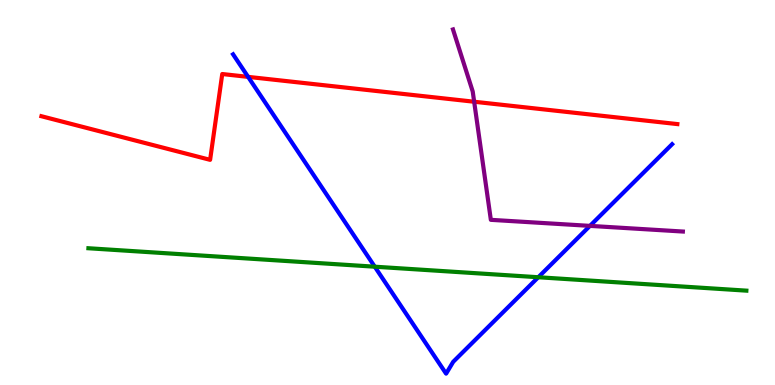[{'lines': ['blue', 'red'], 'intersections': [{'x': 3.2, 'y': 8.0}]}, {'lines': ['green', 'red'], 'intersections': []}, {'lines': ['purple', 'red'], 'intersections': [{'x': 6.12, 'y': 7.36}]}, {'lines': ['blue', 'green'], 'intersections': [{'x': 4.84, 'y': 3.07}, {'x': 6.95, 'y': 2.8}]}, {'lines': ['blue', 'purple'], 'intersections': [{'x': 7.61, 'y': 4.13}]}, {'lines': ['green', 'purple'], 'intersections': []}]